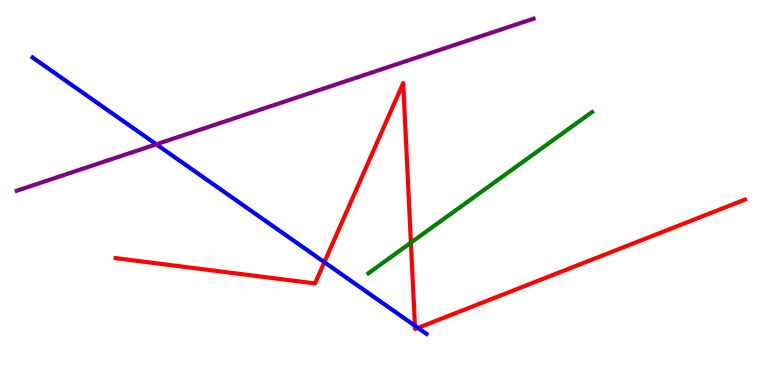[{'lines': ['blue', 'red'], 'intersections': [{'x': 4.19, 'y': 3.19}, {'x': 5.35, 'y': 1.54}, {'x': 5.39, 'y': 1.48}]}, {'lines': ['green', 'red'], 'intersections': [{'x': 5.3, 'y': 3.7}]}, {'lines': ['purple', 'red'], 'intersections': []}, {'lines': ['blue', 'green'], 'intersections': []}, {'lines': ['blue', 'purple'], 'intersections': [{'x': 2.02, 'y': 6.25}]}, {'lines': ['green', 'purple'], 'intersections': []}]